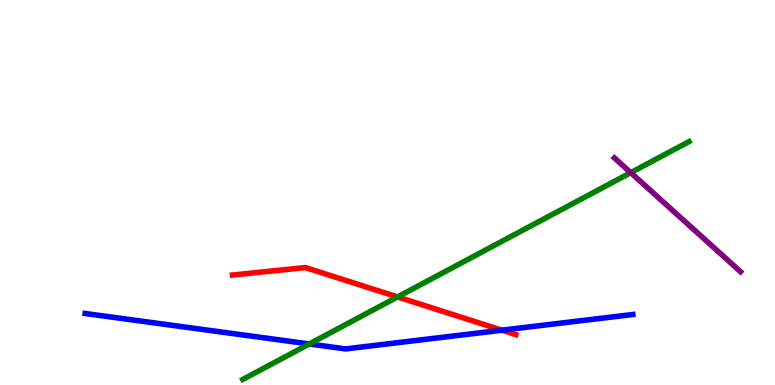[{'lines': ['blue', 'red'], 'intersections': [{'x': 6.48, 'y': 1.42}]}, {'lines': ['green', 'red'], 'intersections': [{'x': 5.13, 'y': 2.29}]}, {'lines': ['purple', 'red'], 'intersections': []}, {'lines': ['blue', 'green'], 'intersections': [{'x': 3.99, 'y': 1.07}]}, {'lines': ['blue', 'purple'], 'intersections': []}, {'lines': ['green', 'purple'], 'intersections': [{'x': 8.14, 'y': 5.52}]}]